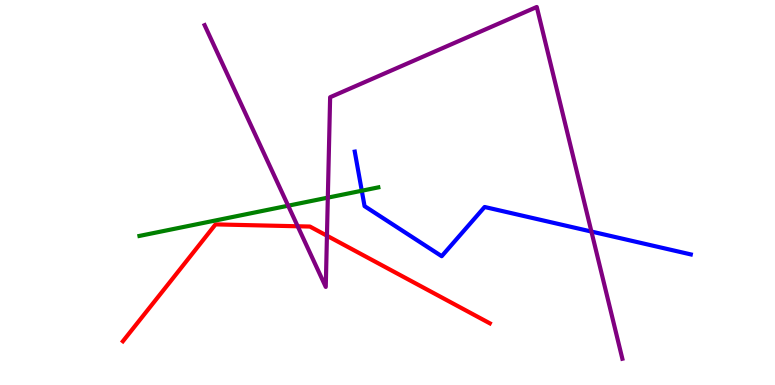[{'lines': ['blue', 'red'], 'intersections': []}, {'lines': ['green', 'red'], 'intersections': []}, {'lines': ['purple', 'red'], 'intersections': [{'x': 3.84, 'y': 4.12}, {'x': 4.22, 'y': 3.88}]}, {'lines': ['blue', 'green'], 'intersections': [{'x': 4.67, 'y': 5.05}]}, {'lines': ['blue', 'purple'], 'intersections': [{'x': 7.63, 'y': 3.99}]}, {'lines': ['green', 'purple'], 'intersections': [{'x': 3.72, 'y': 4.66}, {'x': 4.23, 'y': 4.87}]}]